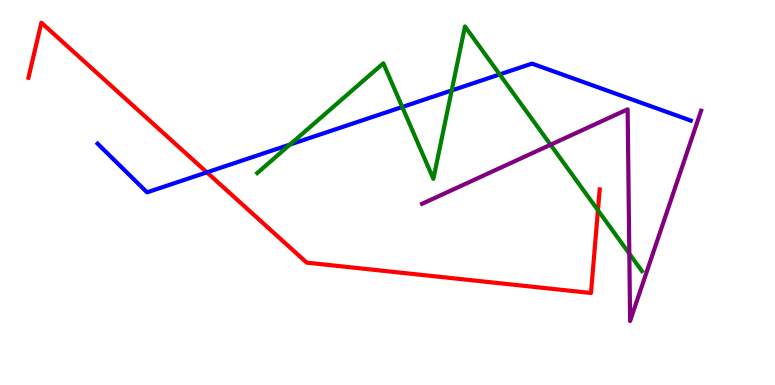[{'lines': ['blue', 'red'], 'intersections': [{'x': 2.67, 'y': 5.52}]}, {'lines': ['green', 'red'], 'intersections': [{'x': 7.72, 'y': 4.54}]}, {'lines': ['purple', 'red'], 'intersections': []}, {'lines': ['blue', 'green'], 'intersections': [{'x': 3.74, 'y': 6.25}, {'x': 5.19, 'y': 7.22}, {'x': 5.83, 'y': 7.65}, {'x': 6.45, 'y': 8.07}]}, {'lines': ['blue', 'purple'], 'intersections': []}, {'lines': ['green', 'purple'], 'intersections': [{'x': 7.1, 'y': 6.24}, {'x': 8.12, 'y': 3.41}]}]